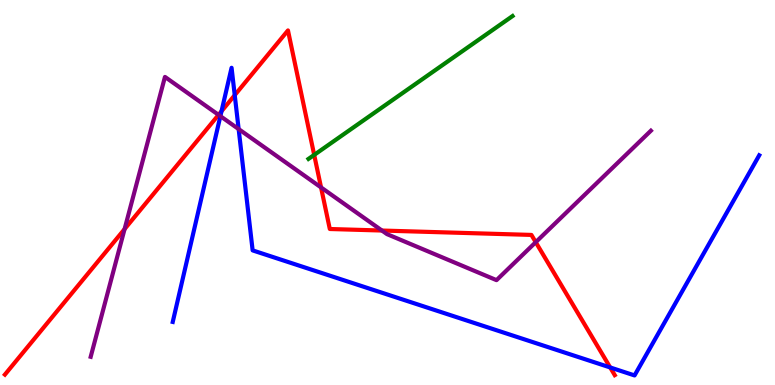[{'lines': ['blue', 'red'], 'intersections': [{'x': 2.86, 'y': 7.11}, {'x': 3.03, 'y': 7.53}, {'x': 7.87, 'y': 0.456}]}, {'lines': ['green', 'red'], 'intersections': [{'x': 4.05, 'y': 5.98}]}, {'lines': ['purple', 'red'], 'intersections': [{'x': 1.61, 'y': 4.05}, {'x': 2.82, 'y': 7.02}, {'x': 4.14, 'y': 5.13}, {'x': 4.93, 'y': 4.01}, {'x': 6.91, 'y': 3.71}]}, {'lines': ['blue', 'green'], 'intersections': []}, {'lines': ['blue', 'purple'], 'intersections': [{'x': 2.84, 'y': 6.98}, {'x': 3.08, 'y': 6.65}]}, {'lines': ['green', 'purple'], 'intersections': []}]